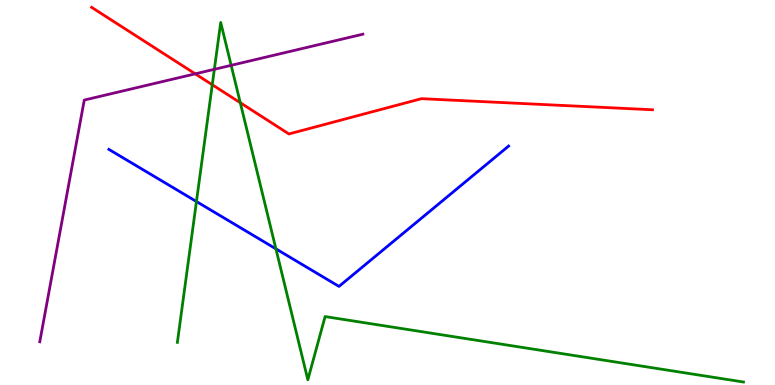[{'lines': ['blue', 'red'], 'intersections': []}, {'lines': ['green', 'red'], 'intersections': [{'x': 2.74, 'y': 7.8}, {'x': 3.1, 'y': 7.33}]}, {'lines': ['purple', 'red'], 'intersections': [{'x': 2.52, 'y': 8.08}]}, {'lines': ['blue', 'green'], 'intersections': [{'x': 2.53, 'y': 4.77}, {'x': 3.56, 'y': 3.54}]}, {'lines': ['blue', 'purple'], 'intersections': []}, {'lines': ['green', 'purple'], 'intersections': [{'x': 2.77, 'y': 8.2}, {'x': 2.98, 'y': 8.3}]}]